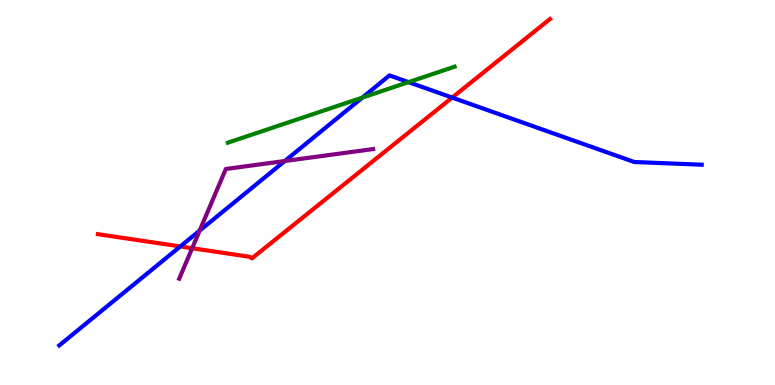[{'lines': ['blue', 'red'], 'intersections': [{'x': 2.33, 'y': 3.6}, {'x': 5.83, 'y': 7.47}]}, {'lines': ['green', 'red'], 'intersections': []}, {'lines': ['purple', 'red'], 'intersections': [{'x': 2.48, 'y': 3.55}]}, {'lines': ['blue', 'green'], 'intersections': [{'x': 4.68, 'y': 7.46}, {'x': 5.27, 'y': 7.87}]}, {'lines': ['blue', 'purple'], 'intersections': [{'x': 2.58, 'y': 4.01}, {'x': 3.67, 'y': 5.82}]}, {'lines': ['green', 'purple'], 'intersections': []}]